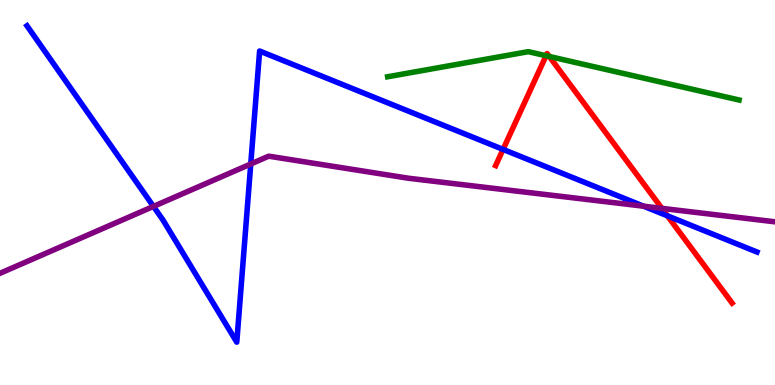[{'lines': ['blue', 'red'], 'intersections': [{'x': 6.49, 'y': 6.12}, {'x': 8.61, 'y': 4.39}]}, {'lines': ['green', 'red'], 'intersections': [{'x': 7.05, 'y': 8.55}, {'x': 7.09, 'y': 8.53}]}, {'lines': ['purple', 'red'], 'intersections': [{'x': 8.54, 'y': 4.59}]}, {'lines': ['blue', 'green'], 'intersections': []}, {'lines': ['blue', 'purple'], 'intersections': [{'x': 1.98, 'y': 4.64}, {'x': 3.24, 'y': 5.74}, {'x': 8.3, 'y': 4.64}]}, {'lines': ['green', 'purple'], 'intersections': []}]